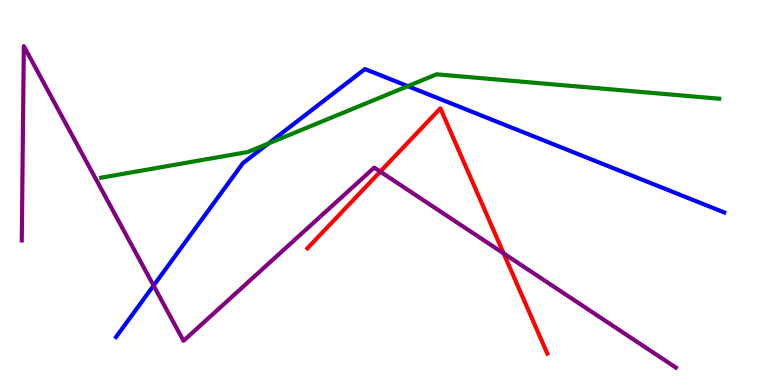[{'lines': ['blue', 'red'], 'intersections': []}, {'lines': ['green', 'red'], 'intersections': []}, {'lines': ['purple', 'red'], 'intersections': [{'x': 4.91, 'y': 5.54}, {'x': 6.5, 'y': 3.42}]}, {'lines': ['blue', 'green'], 'intersections': [{'x': 3.46, 'y': 6.27}, {'x': 5.26, 'y': 7.76}]}, {'lines': ['blue', 'purple'], 'intersections': [{'x': 1.98, 'y': 2.58}]}, {'lines': ['green', 'purple'], 'intersections': []}]